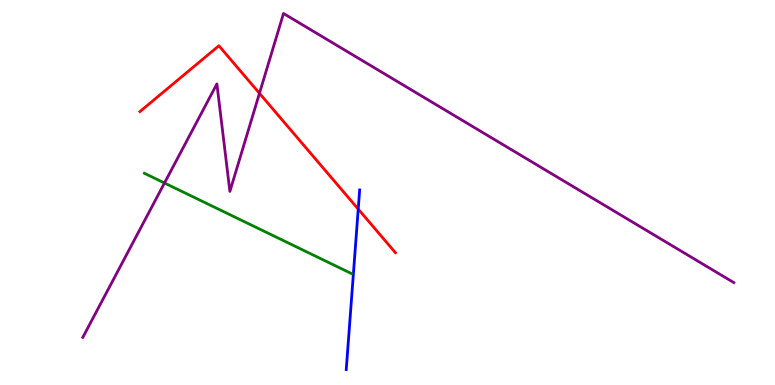[{'lines': ['blue', 'red'], 'intersections': [{'x': 4.62, 'y': 4.57}]}, {'lines': ['green', 'red'], 'intersections': []}, {'lines': ['purple', 'red'], 'intersections': [{'x': 3.35, 'y': 7.58}]}, {'lines': ['blue', 'green'], 'intersections': []}, {'lines': ['blue', 'purple'], 'intersections': []}, {'lines': ['green', 'purple'], 'intersections': [{'x': 2.12, 'y': 5.25}]}]